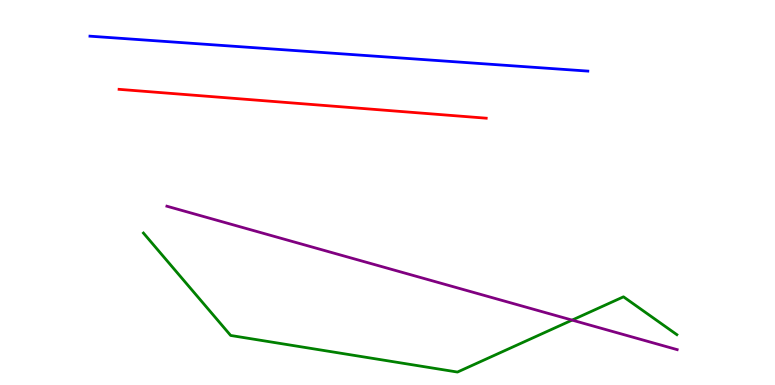[{'lines': ['blue', 'red'], 'intersections': []}, {'lines': ['green', 'red'], 'intersections': []}, {'lines': ['purple', 'red'], 'intersections': []}, {'lines': ['blue', 'green'], 'intersections': []}, {'lines': ['blue', 'purple'], 'intersections': []}, {'lines': ['green', 'purple'], 'intersections': [{'x': 7.38, 'y': 1.69}]}]